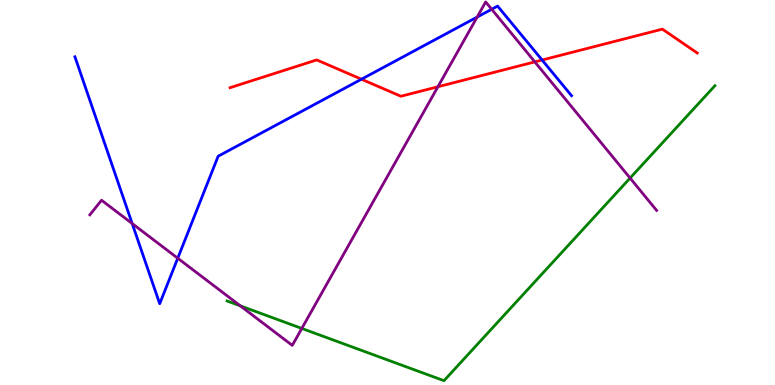[{'lines': ['blue', 'red'], 'intersections': [{'x': 4.66, 'y': 7.94}, {'x': 6.99, 'y': 8.44}]}, {'lines': ['green', 'red'], 'intersections': []}, {'lines': ['purple', 'red'], 'intersections': [{'x': 5.65, 'y': 7.75}, {'x': 6.9, 'y': 8.39}]}, {'lines': ['blue', 'green'], 'intersections': []}, {'lines': ['blue', 'purple'], 'intersections': [{'x': 1.71, 'y': 4.19}, {'x': 2.29, 'y': 3.29}, {'x': 6.16, 'y': 9.56}, {'x': 6.34, 'y': 9.76}]}, {'lines': ['green', 'purple'], 'intersections': [{'x': 3.1, 'y': 2.06}, {'x': 3.89, 'y': 1.47}, {'x': 8.13, 'y': 5.37}]}]